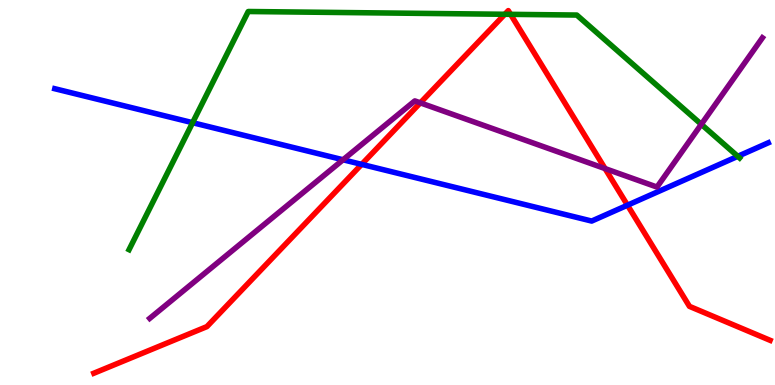[{'lines': ['blue', 'red'], 'intersections': [{'x': 4.67, 'y': 5.73}, {'x': 8.1, 'y': 4.67}]}, {'lines': ['green', 'red'], 'intersections': [{'x': 6.51, 'y': 9.63}, {'x': 6.59, 'y': 9.63}]}, {'lines': ['purple', 'red'], 'intersections': [{'x': 5.42, 'y': 7.33}, {'x': 7.81, 'y': 5.62}]}, {'lines': ['blue', 'green'], 'intersections': [{'x': 2.49, 'y': 6.81}, {'x': 9.52, 'y': 5.94}]}, {'lines': ['blue', 'purple'], 'intersections': [{'x': 4.43, 'y': 5.85}]}, {'lines': ['green', 'purple'], 'intersections': [{'x': 9.05, 'y': 6.77}]}]